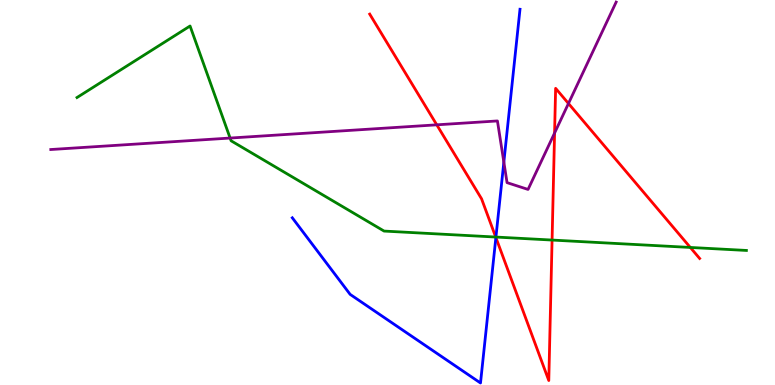[{'lines': ['blue', 'red'], 'intersections': [{'x': 6.4, 'y': 3.83}]}, {'lines': ['green', 'red'], 'intersections': [{'x': 6.4, 'y': 3.84}, {'x': 7.12, 'y': 3.76}, {'x': 8.91, 'y': 3.57}]}, {'lines': ['purple', 'red'], 'intersections': [{'x': 5.64, 'y': 6.76}, {'x': 7.16, 'y': 6.54}, {'x': 7.34, 'y': 7.31}]}, {'lines': ['blue', 'green'], 'intersections': [{'x': 6.4, 'y': 3.84}]}, {'lines': ['blue', 'purple'], 'intersections': [{'x': 6.5, 'y': 5.79}]}, {'lines': ['green', 'purple'], 'intersections': [{'x': 2.97, 'y': 6.41}]}]